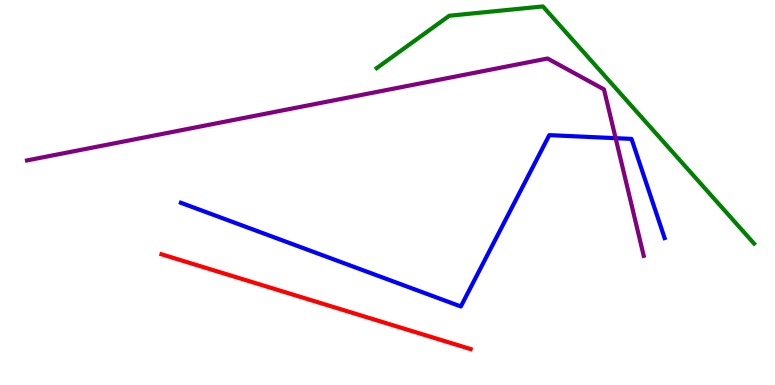[{'lines': ['blue', 'red'], 'intersections': []}, {'lines': ['green', 'red'], 'intersections': []}, {'lines': ['purple', 'red'], 'intersections': []}, {'lines': ['blue', 'green'], 'intersections': []}, {'lines': ['blue', 'purple'], 'intersections': [{'x': 7.94, 'y': 6.41}]}, {'lines': ['green', 'purple'], 'intersections': []}]